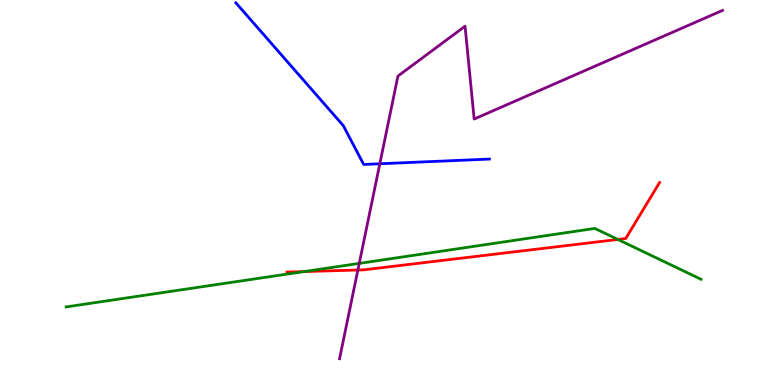[{'lines': ['blue', 'red'], 'intersections': []}, {'lines': ['green', 'red'], 'intersections': [{'x': 3.92, 'y': 2.95}, {'x': 7.97, 'y': 3.78}]}, {'lines': ['purple', 'red'], 'intersections': [{'x': 4.62, 'y': 2.99}]}, {'lines': ['blue', 'green'], 'intersections': []}, {'lines': ['blue', 'purple'], 'intersections': [{'x': 4.9, 'y': 5.75}]}, {'lines': ['green', 'purple'], 'intersections': [{'x': 4.64, 'y': 3.16}]}]